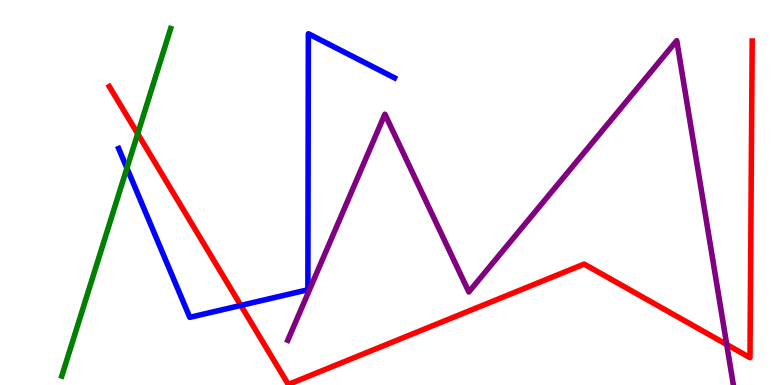[{'lines': ['blue', 'red'], 'intersections': [{'x': 3.11, 'y': 2.07}]}, {'lines': ['green', 'red'], 'intersections': [{'x': 1.78, 'y': 6.53}]}, {'lines': ['purple', 'red'], 'intersections': [{'x': 9.38, 'y': 1.05}]}, {'lines': ['blue', 'green'], 'intersections': [{'x': 1.64, 'y': 5.63}]}, {'lines': ['blue', 'purple'], 'intersections': []}, {'lines': ['green', 'purple'], 'intersections': []}]